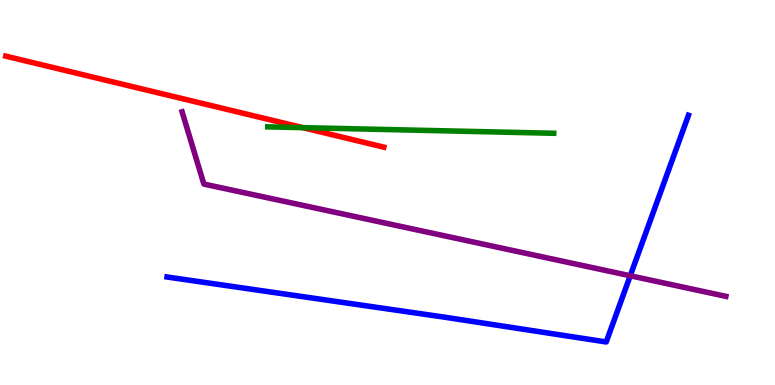[{'lines': ['blue', 'red'], 'intersections': []}, {'lines': ['green', 'red'], 'intersections': [{'x': 3.91, 'y': 6.68}]}, {'lines': ['purple', 'red'], 'intersections': []}, {'lines': ['blue', 'green'], 'intersections': []}, {'lines': ['blue', 'purple'], 'intersections': [{'x': 8.13, 'y': 2.84}]}, {'lines': ['green', 'purple'], 'intersections': []}]